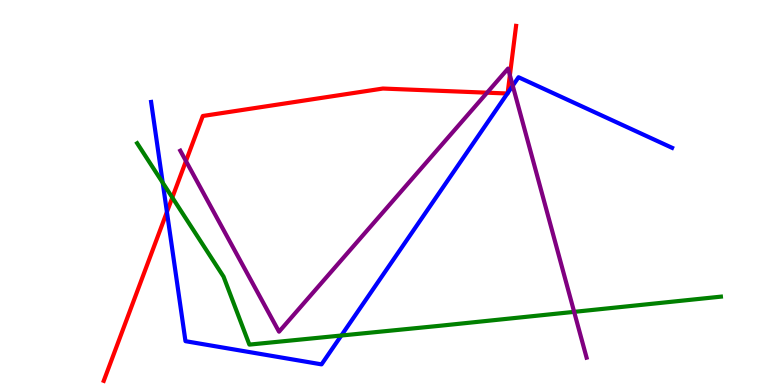[{'lines': ['blue', 'red'], 'intersections': [{'x': 2.15, 'y': 4.49}, {'x': 6.55, 'y': 7.57}, {'x': 6.55, 'y': 7.58}]}, {'lines': ['green', 'red'], 'intersections': [{'x': 2.22, 'y': 4.87}]}, {'lines': ['purple', 'red'], 'intersections': [{'x': 2.4, 'y': 5.82}, {'x': 6.28, 'y': 7.59}, {'x': 6.58, 'y': 8.05}]}, {'lines': ['blue', 'green'], 'intersections': [{'x': 2.1, 'y': 5.25}, {'x': 4.4, 'y': 1.29}]}, {'lines': ['blue', 'purple'], 'intersections': [{'x': 6.62, 'y': 7.77}]}, {'lines': ['green', 'purple'], 'intersections': [{'x': 7.41, 'y': 1.9}]}]